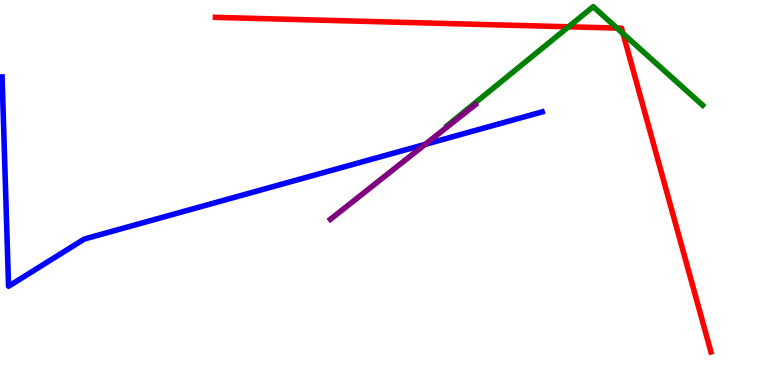[{'lines': ['blue', 'red'], 'intersections': []}, {'lines': ['green', 'red'], 'intersections': [{'x': 7.34, 'y': 9.3}, {'x': 7.96, 'y': 9.27}, {'x': 8.04, 'y': 9.13}]}, {'lines': ['purple', 'red'], 'intersections': []}, {'lines': ['blue', 'green'], 'intersections': []}, {'lines': ['blue', 'purple'], 'intersections': [{'x': 5.49, 'y': 6.25}]}, {'lines': ['green', 'purple'], 'intersections': []}]